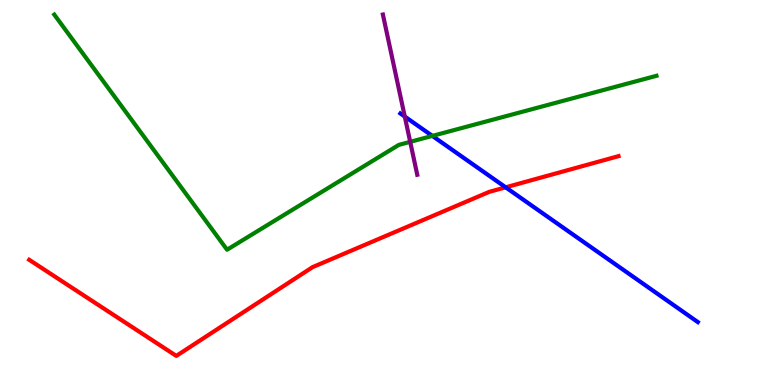[{'lines': ['blue', 'red'], 'intersections': [{'x': 6.52, 'y': 5.13}]}, {'lines': ['green', 'red'], 'intersections': []}, {'lines': ['purple', 'red'], 'intersections': []}, {'lines': ['blue', 'green'], 'intersections': [{'x': 5.58, 'y': 6.47}]}, {'lines': ['blue', 'purple'], 'intersections': [{'x': 5.22, 'y': 6.97}]}, {'lines': ['green', 'purple'], 'intersections': [{'x': 5.29, 'y': 6.32}]}]